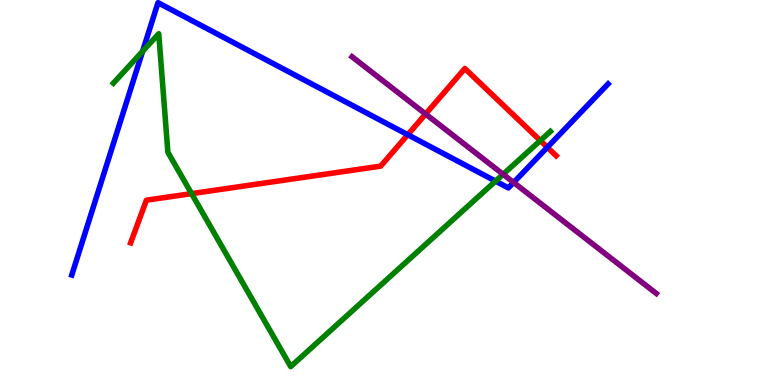[{'lines': ['blue', 'red'], 'intersections': [{'x': 5.26, 'y': 6.5}, {'x': 7.06, 'y': 6.17}]}, {'lines': ['green', 'red'], 'intersections': [{'x': 2.47, 'y': 4.97}, {'x': 6.97, 'y': 6.35}]}, {'lines': ['purple', 'red'], 'intersections': [{'x': 5.49, 'y': 7.04}]}, {'lines': ['blue', 'green'], 'intersections': [{'x': 1.84, 'y': 8.67}, {'x': 6.39, 'y': 5.3}]}, {'lines': ['blue', 'purple'], 'intersections': [{'x': 6.63, 'y': 5.26}]}, {'lines': ['green', 'purple'], 'intersections': [{'x': 6.49, 'y': 5.47}]}]